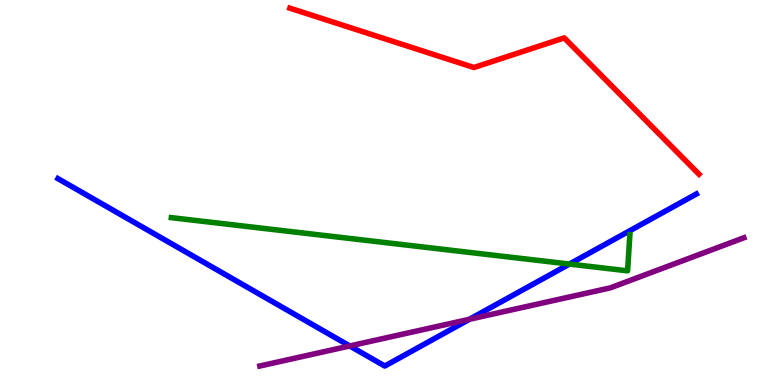[{'lines': ['blue', 'red'], 'intersections': []}, {'lines': ['green', 'red'], 'intersections': []}, {'lines': ['purple', 'red'], 'intersections': []}, {'lines': ['blue', 'green'], 'intersections': [{'x': 7.35, 'y': 3.14}]}, {'lines': ['blue', 'purple'], 'intersections': [{'x': 4.51, 'y': 1.01}, {'x': 6.06, 'y': 1.71}]}, {'lines': ['green', 'purple'], 'intersections': []}]